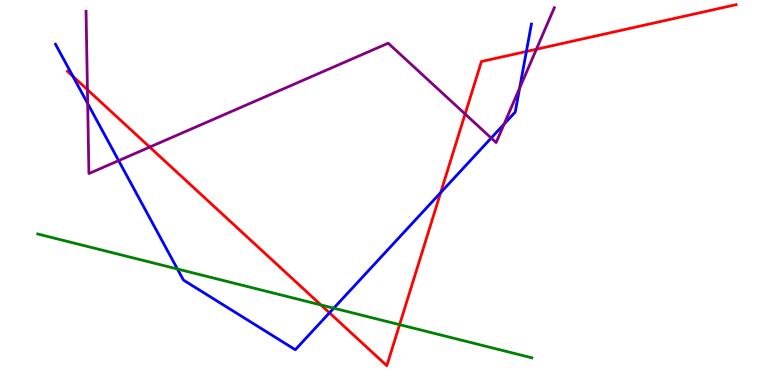[{'lines': ['blue', 'red'], 'intersections': [{'x': 0.941, 'y': 8.02}, {'x': 4.25, 'y': 1.87}, {'x': 5.69, 'y': 5.0}, {'x': 6.79, 'y': 8.66}]}, {'lines': ['green', 'red'], 'intersections': [{'x': 4.14, 'y': 2.08}, {'x': 5.16, 'y': 1.57}]}, {'lines': ['purple', 'red'], 'intersections': [{'x': 1.13, 'y': 7.67}, {'x': 1.93, 'y': 6.18}, {'x': 6.0, 'y': 7.04}, {'x': 6.92, 'y': 8.72}]}, {'lines': ['blue', 'green'], 'intersections': [{'x': 2.29, 'y': 3.01}, {'x': 4.31, 'y': 2.0}]}, {'lines': ['blue', 'purple'], 'intersections': [{'x': 1.13, 'y': 7.31}, {'x': 1.53, 'y': 5.83}, {'x': 6.34, 'y': 6.42}, {'x': 6.5, 'y': 6.78}, {'x': 6.71, 'y': 7.71}]}, {'lines': ['green', 'purple'], 'intersections': []}]